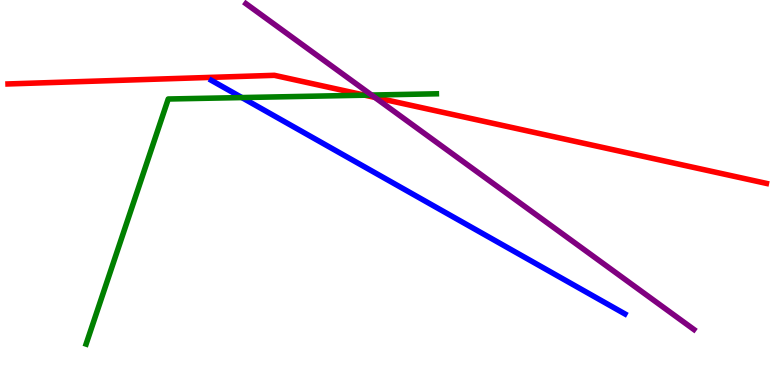[{'lines': ['blue', 'red'], 'intersections': []}, {'lines': ['green', 'red'], 'intersections': [{'x': 4.71, 'y': 7.53}]}, {'lines': ['purple', 'red'], 'intersections': [{'x': 4.84, 'y': 7.47}]}, {'lines': ['blue', 'green'], 'intersections': [{'x': 3.12, 'y': 7.47}]}, {'lines': ['blue', 'purple'], 'intersections': []}, {'lines': ['green', 'purple'], 'intersections': [{'x': 4.79, 'y': 7.53}]}]